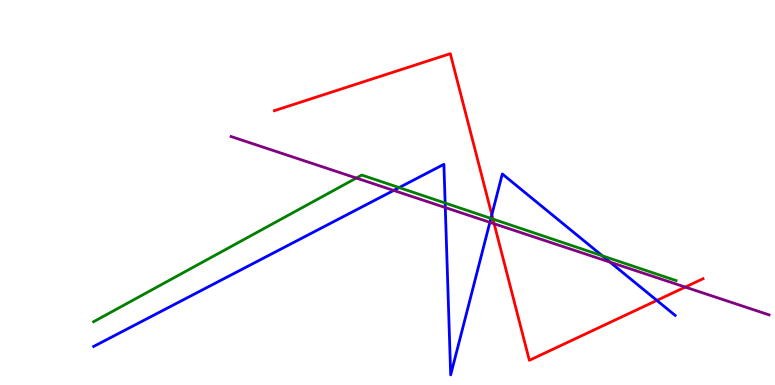[{'lines': ['blue', 'red'], 'intersections': [{'x': 6.35, 'y': 4.42}, {'x': 8.48, 'y': 2.2}]}, {'lines': ['green', 'red'], 'intersections': [{'x': 6.36, 'y': 4.31}]}, {'lines': ['purple', 'red'], 'intersections': [{'x': 6.38, 'y': 4.19}, {'x': 8.84, 'y': 2.54}]}, {'lines': ['blue', 'green'], 'intersections': [{'x': 5.15, 'y': 5.13}, {'x': 5.74, 'y': 4.73}, {'x': 6.33, 'y': 4.33}, {'x': 7.77, 'y': 3.36}]}, {'lines': ['blue', 'purple'], 'intersections': [{'x': 5.08, 'y': 5.05}, {'x': 5.75, 'y': 4.61}, {'x': 6.32, 'y': 4.23}, {'x': 7.87, 'y': 3.19}]}, {'lines': ['green', 'purple'], 'intersections': [{'x': 4.6, 'y': 5.38}]}]